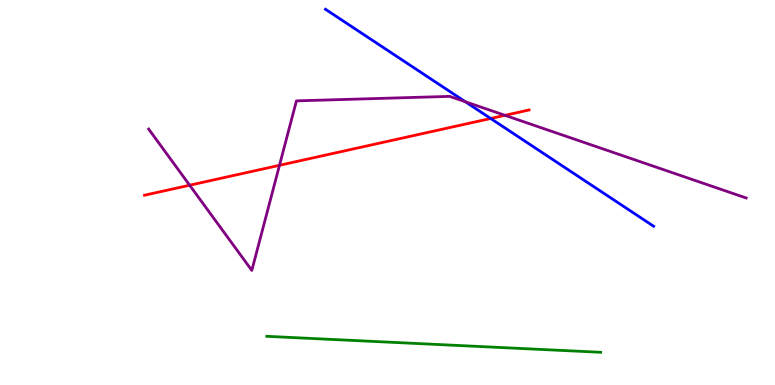[{'lines': ['blue', 'red'], 'intersections': [{'x': 6.33, 'y': 6.92}]}, {'lines': ['green', 'red'], 'intersections': []}, {'lines': ['purple', 'red'], 'intersections': [{'x': 2.45, 'y': 5.19}, {'x': 3.61, 'y': 5.71}, {'x': 6.52, 'y': 7.0}]}, {'lines': ['blue', 'green'], 'intersections': []}, {'lines': ['blue', 'purple'], 'intersections': [{'x': 6.0, 'y': 7.36}]}, {'lines': ['green', 'purple'], 'intersections': []}]